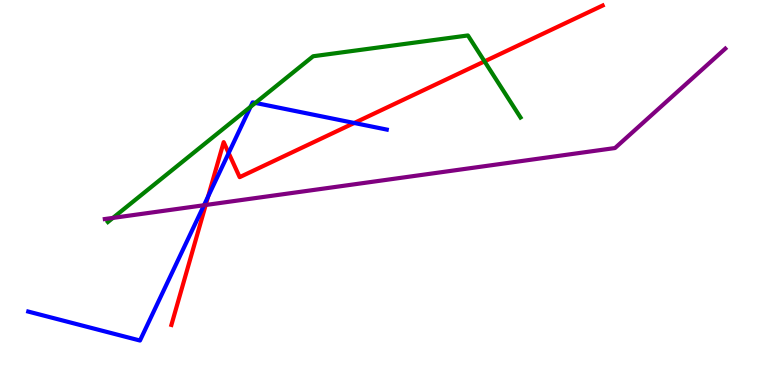[{'lines': ['blue', 'red'], 'intersections': [{'x': 2.69, 'y': 4.9}, {'x': 2.95, 'y': 6.02}, {'x': 4.57, 'y': 6.81}]}, {'lines': ['green', 'red'], 'intersections': [{'x': 6.25, 'y': 8.41}]}, {'lines': ['purple', 'red'], 'intersections': [{'x': 2.65, 'y': 4.68}]}, {'lines': ['blue', 'green'], 'intersections': [{'x': 3.23, 'y': 7.23}, {'x': 3.29, 'y': 7.33}]}, {'lines': ['blue', 'purple'], 'intersections': [{'x': 2.63, 'y': 4.67}]}, {'lines': ['green', 'purple'], 'intersections': [{'x': 1.46, 'y': 4.34}]}]